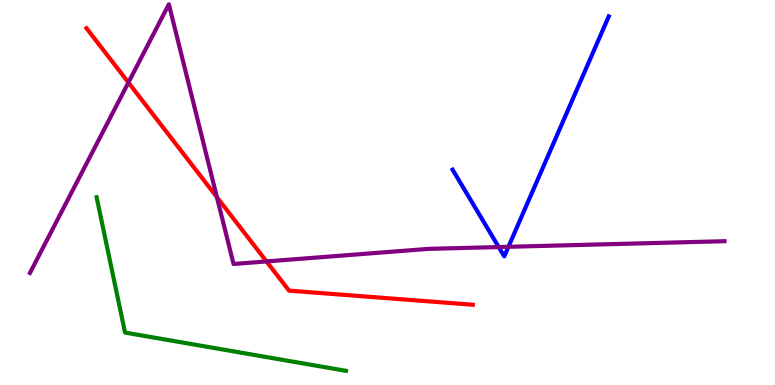[{'lines': ['blue', 'red'], 'intersections': []}, {'lines': ['green', 'red'], 'intersections': []}, {'lines': ['purple', 'red'], 'intersections': [{'x': 1.66, 'y': 7.86}, {'x': 2.8, 'y': 4.88}, {'x': 3.44, 'y': 3.21}]}, {'lines': ['blue', 'green'], 'intersections': []}, {'lines': ['blue', 'purple'], 'intersections': [{'x': 6.43, 'y': 3.58}, {'x': 6.56, 'y': 3.59}]}, {'lines': ['green', 'purple'], 'intersections': []}]